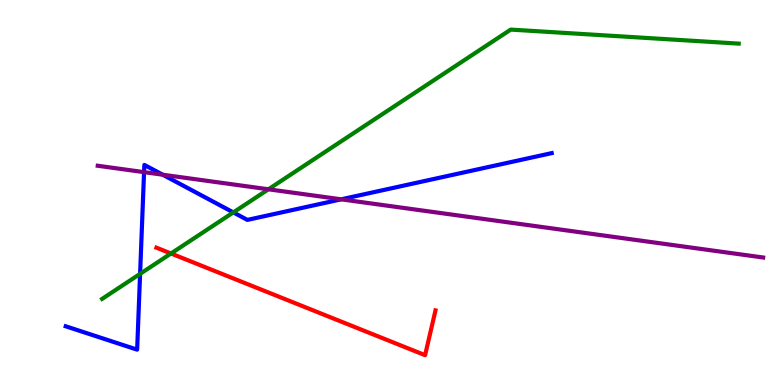[{'lines': ['blue', 'red'], 'intersections': []}, {'lines': ['green', 'red'], 'intersections': [{'x': 2.21, 'y': 3.42}]}, {'lines': ['purple', 'red'], 'intersections': []}, {'lines': ['blue', 'green'], 'intersections': [{'x': 1.81, 'y': 2.89}, {'x': 3.01, 'y': 4.48}]}, {'lines': ['blue', 'purple'], 'intersections': [{'x': 1.86, 'y': 5.53}, {'x': 2.1, 'y': 5.46}, {'x': 4.4, 'y': 4.82}]}, {'lines': ['green', 'purple'], 'intersections': [{'x': 3.46, 'y': 5.08}]}]